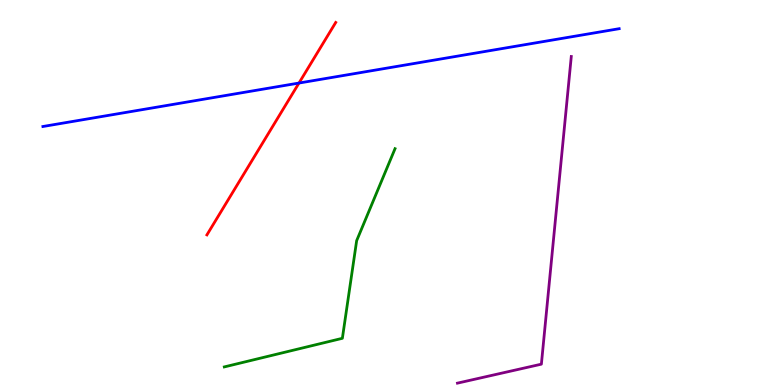[{'lines': ['blue', 'red'], 'intersections': [{'x': 3.86, 'y': 7.84}]}, {'lines': ['green', 'red'], 'intersections': []}, {'lines': ['purple', 'red'], 'intersections': []}, {'lines': ['blue', 'green'], 'intersections': []}, {'lines': ['blue', 'purple'], 'intersections': []}, {'lines': ['green', 'purple'], 'intersections': []}]